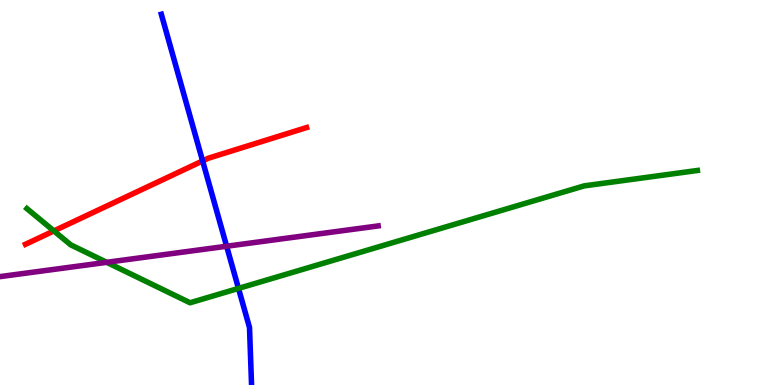[{'lines': ['blue', 'red'], 'intersections': [{'x': 2.61, 'y': 5.82}]}, {'lines': ['green', 'red'], 'intersections': [{'x': 0.695, 'y': 4.0}]}, {'lines': ['purple', 'red'], 'intersections': []}, {'lines': ['blue', 'green'], 'intersections': [{'x': 3.08, 'y': 2.51}]}, {'lines': ['blue', 'purple'], 'intersections': [{'x': 2.92, 'y': 3.6}]}, {'lines': ['green', 'purple'], 'intersections': [{'x': 1.38, 'y': 3.19}]}]